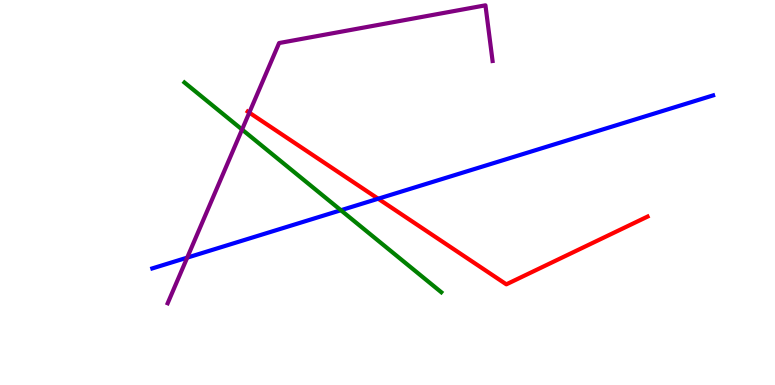[{'lines': ['blue', 'red'], 'intersections': [{'x': 4.88, 'y': 4.84}]}, {'lines': ['green', 'red'], 'intersections': []}, {'lines': ['purple', 'red'], 'intersections': [{'x': 3.22, 'y': 7.07}]}, {'lines': ['blue', 'green'], 'intersections': [{'x': 4.4, 'y': 4.54}]}, {'lines': ['blue', 'purple'], 'intersections': [{'x': 2.42, 'y': 3.31}]}, {'lines': ['green', 'purple'], 'intersections': [{'x': 3.12, 'y': 6.64}]}]